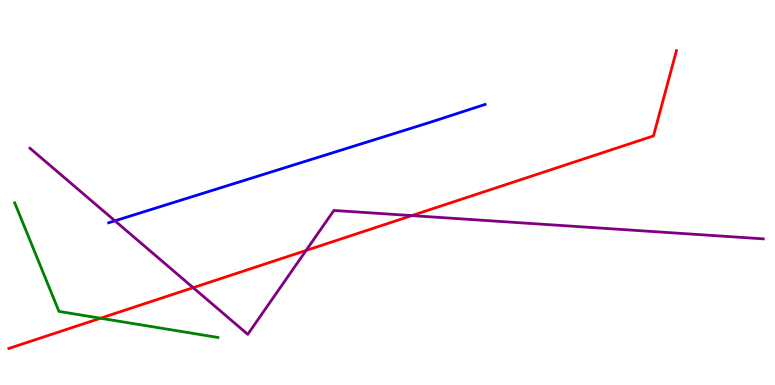[{'lines': ['blue', 'red'], 'intersections': []}, {'lines': ['green', 'red'], 'intersections': [{'x': 1.3, 'y': 1.73}]}, {'lines': ['purple', 'red'], 'intersections': [{'x': 2.49, 'y': 2.53}, {'x': 3.95, 'y': 3.49}, {'x': 5.31, 'y': 4.4}]}, {'lines': ['blue', 'green'], 'intersections': []}, {'lines': ['blue', 'purple'], 'intersections': [{'x': 1.48, 'y': 4.26}]}, {'lines': ['green', 'purple'], 'intersections': []}]